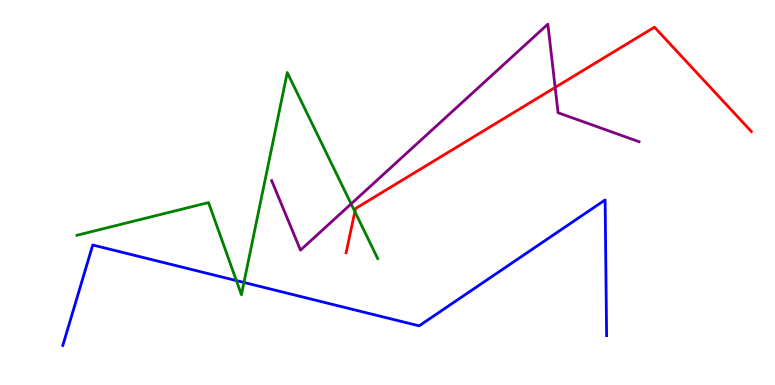[{'lines': ['blue', 'red'], 'intersections': []}, {'lines': ['green', 'red'], 'intersections': [{'x': 4.58, 'y': 4.5}]}, {'lines': ['purple', 'red'], 'intersections': [{'x': 7.16, 'y': 7.73}]}, {'lines': ['blue', 'green'], 'intersections': [{'x': 3.05, 'y': 2.71}, {'x': 3.15, 'y': 2.66}]}, {'lines': ['blue', 'purple'], 'intersections': []}, {'lines': ['green', 'purple'], 'intersections': [{'x': 4.53, 'y': 4.7}]}]